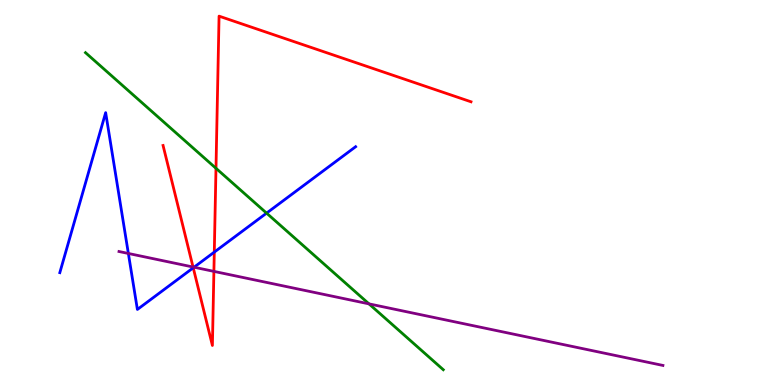[{'lines': ['blue', 'red'], 'intersections': [{'x': 2.49, 'y': 3.04}, {'x': 2.77, 'y': 3.45}]}, {'lines': ['green', 'red'], 'intersections': [{'x': 2.79, 'y': 5.63}]}, {'lines': ['purple', 'red'], 'intersections': [{'x': 2.49, 'y': 3.06}, {'x': 2.76, 'y': 2.95}]}, {'lines': ['blue', 'green'], 'intersections': [{'x': 3.44, 'y': 4.46}]}, {'lines': ['blue', 'purple'], 'intersections': [{'x': 1.66, 'y': 3.42}, {'x': 2.5, 'y': 3.06}]}, {'lines': ['green', 'purple'], 'intersections': [{'x': 4.76, 'y': 2.11}]}]